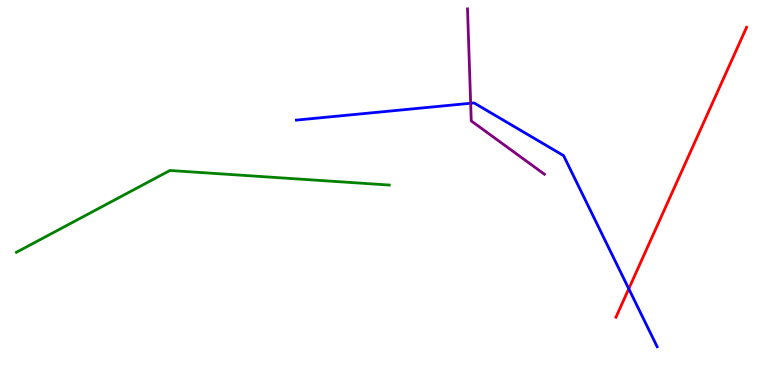[{'lines': ['blue', 'red'], 'intersections': [{'x': 8.11, 'y': 2.5}]}, {'lines': ['green', 'red'], 'intersections': []}, {'lines': ['purple', 'red'], 'intersections': []}, {'lines': ['blue', 'green'], 'intersections': []}, {'lines': ['blue', 'purple'], 'intersections': [{'x': 6.07, 'y': 7.32}]}, {'lines': ['green', 'purple'], 'intersections': []}]